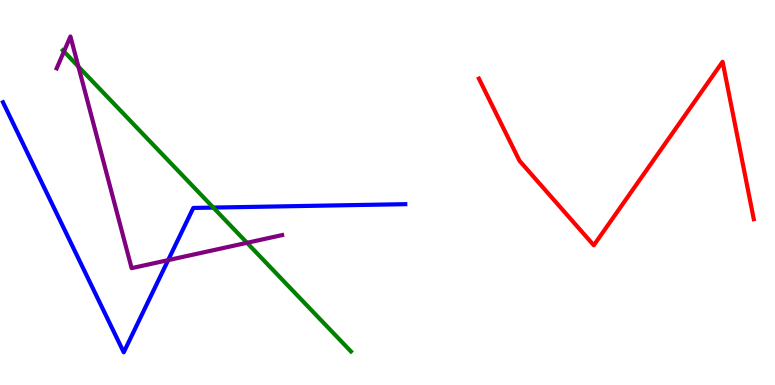[{'lines': ['blue', 'red'], 'intersections': []}, {'lines': ['green', 'red'], 'intersections': []}, {'lines': ['purple', 'red'], 'intersections': []}, {'lines': ['blue', 'green'], 'intersections': [{'x': 2.75, 'y': 4.61}]}, {'lines': ['blue', 'purple'], 'intersections': [{'x': 2.17, 'y': 3.24}]}, {'lines': ['green', 'purple'], 'intersections': [{'x': 0.825, 'y': 8.66}, {'x': 1.01, 'y': 8.27}, {'x': 3.19, 'y': 3.69}]}]